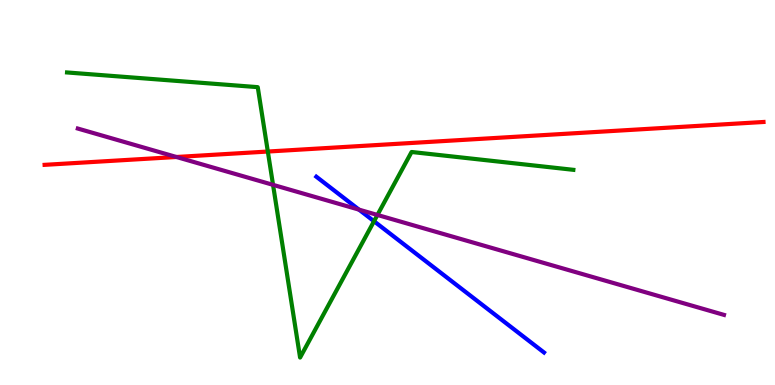[{'lines': ['blue', 'red'], 'intersections': []}, {'lines': ['green', 'red'], 'intersections': [{'x': 3.46, 'y': 6.06}]}, {'lines': ['purple', 'red'], 'intersections': [{'x': 2.28, 'y': 5.92}]}, {'lines': ['blue', 'green'], 'intersections': [{'x': 4.83, 'y': 4.25}]}, {'lines': ['blue', 'purple'], 'intersections': [{'x': 4.63, 'y': 4.55}]}, {'lines': ['green', 'purple'], 'intersections': [{'x': 3.52, 'y': 5.2}, {'x': 4.87, 'y': 4.42}]}]